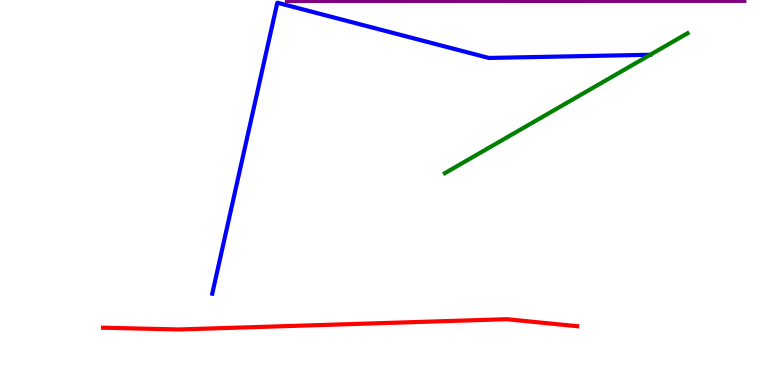[{'lines': ['blue', 'red'], 'intersections': []}, {'lines': ['green', 'red'], 'intersections': []}, {'lines': ['purple', 'red'], 'intersections': []}, {'lines': ['blue', 'green'], 'intersections': []}, {'lines': ['blue', 'purple'], 'intersections': []}, {'lines': ['green', 'purple'], 'intersections': []}]